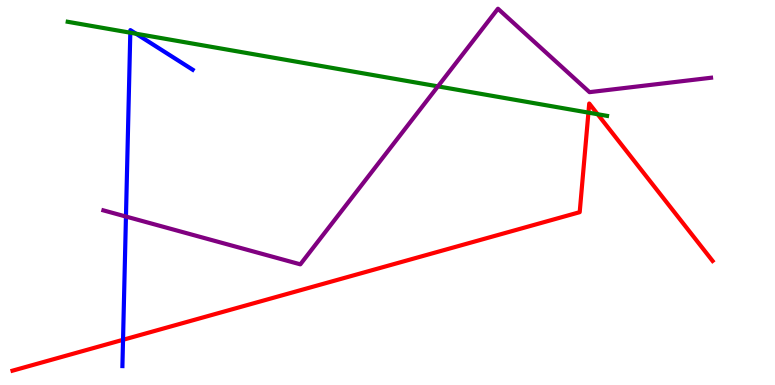[{'lines': ['blue', 'red'], 'intersections': [{'x': 1.59, 'y': 1.17}]}, {'lines': ['green', 'red'], 'intersections': [{'x': 7.59, 'y': 7.07}, {'x': 7.71, 'y': 7.03}]}, {'lines': ['purple', 'red'], 'intersections': []}, {'lines': ['blue', 'green'], 'intersections': [{'x': 1.68, 'y': 9.15}, {'x': 1.75, 'y': 9.12}]}, {'lines': ['blue', 'purple'], 'intersections': [{'x': 1.63, 'y': 4.38}]}, {'lines': ['green', 'purple'], 'intersections': [{'x': 5.65, 'y': 7.76}]}]